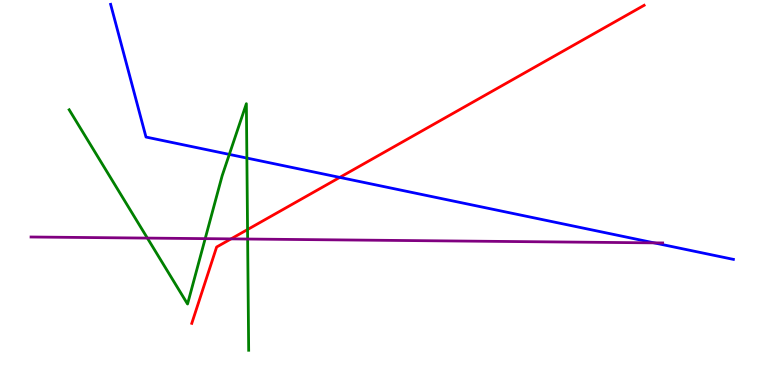[{'lines': ['blue', 'red'], 'intersections': [{'x': 4.38, 'y': 5.39}]}, {'lines': ['green', 'red'], 'intersections': [{'x': 3.19, 'y': 4.04}]}, {'lines': ['purple', 'red'], 'intersections': [{'x': 2.98, 'y': 3.8}]}, {'lines': ['blue', 'green'], 'intersections': [{'x': 2.96, 'y': 5.99}, {'x': 3.19, 'y': 5.89}]}, {'lines': ['blue', 'purple'], 'intersections': [{'x': 8.44, 'y': 3.69}]}, {'lines': ['green', 'purple'], 'intersections': [{'x': 1.9, 'y': 3.82}, {'x': 2.65, 'y': 3.8}, {'x': 3.2, 'y': 3.79}]}]